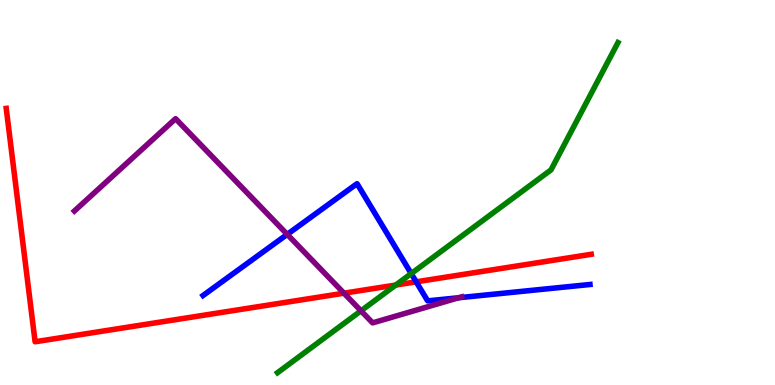[{'lines': ['blue', 'red'], 'intersections': [{'x': 5.37, 'y': 2.68}]}, {'lines': ['green', 'red'], 'intersections': [{'x': 5.11, 'y': 2.6}]}, {'lines': ['purple', 'red'], 'intersections': [{'x': 4.44, 'y': 2.38}]}, {'lines': ['blue', 'green'], 'intersections': [{'x': 5.31, 'y': 2.89}]}, {'lines': ['blue', 'purple'], 'intersections': [{'x': 3.71, 'y': 3.91}, {'x': 5.92, 'y': 2.27}]}, {'lines': ['green', 'purple'], 'intersections': [{'x': 4.66, 'y': 1.93}]}]